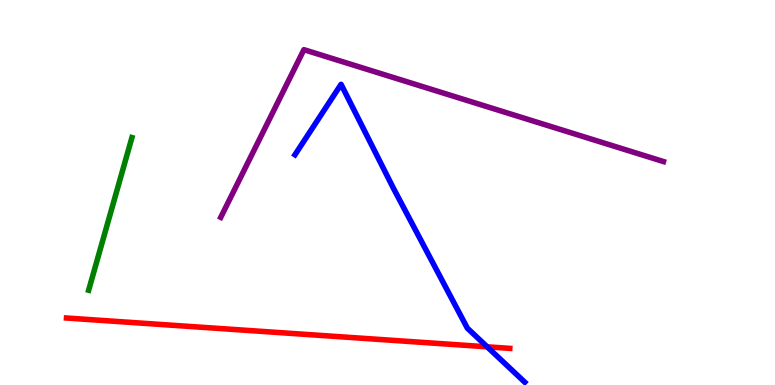[{'lines': ['blue', 'red'], 'intersections': [{'x': 6.29, 'y': 0.992}]}, {'lines': ['green', 'red'], 'intersections': []}, {'lines': ['purple', 'red'], 'intersections': []}, {'lines': ['blue', 'green'], 'intersections': []}, {'lines': ['blue', 'purple'], 'intersections': []}, {'lines': ['green', 'purple'], 'intersections': []}]